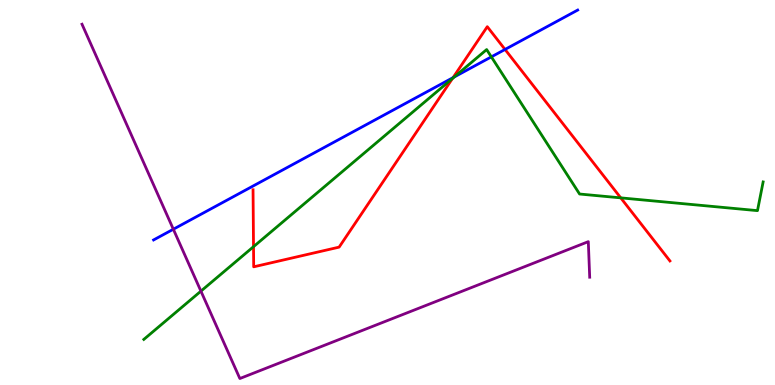[{'lines': ['blue', 'red'], 'intersections': [{'x': 5.85, 'y': 7.98}, {'x': 6.52, 'y': 8.72}]}, {'lines': ['green', 'red'], 'intersections': [{'x': 3.27, 'y': 3.59}, {'x': 5.84, 'y': 7.96}, {'x': 8.01, 'y': 4.86}]}, {'lines': ['purple', 'red'], 'intersections': []}, {'lines': ['blue', 'green'], 'intersections': [{'x': 5.86, 'y': 8.0}, {'x': 6.34, 'y': 8.52}]}, {'lines': ['blue', 'purple'], 'intersections': [{'x': 2.24, 'y': 4.05}]}, {'lines': ['green', 'purple'], 'intersections': [{'x': 2.59, 'y': 2.44}]}]